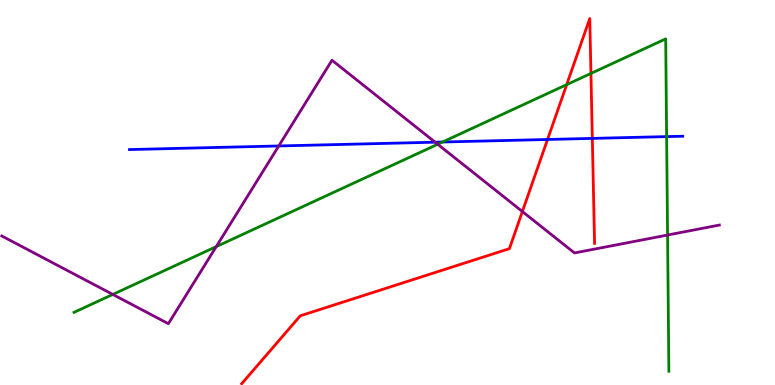[{'lines': ['blue', 'red'], 'intersections': [{'x': 7.07, 'y': 6.38}, {'x': 7.64, 'y': 6.41}]}, {'lines': ['green', 'red'], 'intersections': [{'x': 7.31, 'y': 7.8}, {'x': 7.63, 'y': 8.09}]}, {'lines': ['purple', 'red'], 'intersections': [{'x': 6.74, 'y': 4.51}]}, {'lines': ['blue', 'green'], 'intersections': [{'x': 5.71, 'y': 6.31}, {'x': 8.6, 'y': 6.45}]}, {'lines': ['blue', 'purple'], 'intersections': [{'x': 3.6, 'y': 6.21}, {'x': 5.61, 'y': 6.31}]}, {'lines': ['green', 'purple'], 'intersections': [{'x': 1.46, 'y': 2.35}, {'x': 2.79, 'y': 3.59}, {'x': 5.65, 'y': 6.25}, {'x': 8.61, 'y': 3.9}]}]